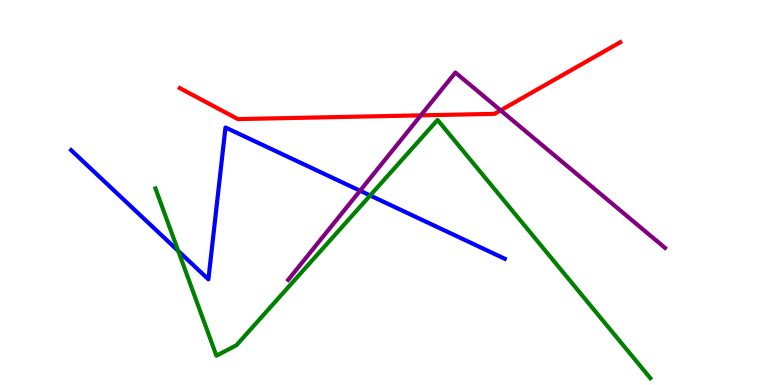[{'lines': ['blue', 'red'], 'intersections': []}, {'lines': ['green', 'red'], 'intersections': []}, {'lines': ['purple', 'red'], 'intersections': [{'x': 5.43, 'y': 7.0}, {'x': 6.46, 'y': 7.13}]}, {'lines': ['blue', 'green'], 'intersections': [{'x': 2.3, 'y': 3.48}, {'x': 4.78, 'y': 4.92}]}, {'lines': ['blue', 'purple'], 'intersections': [{'x': 4.65, 'y': 5.05}]}, {'lines': ['green', 'purple'], 'intersections': []}]